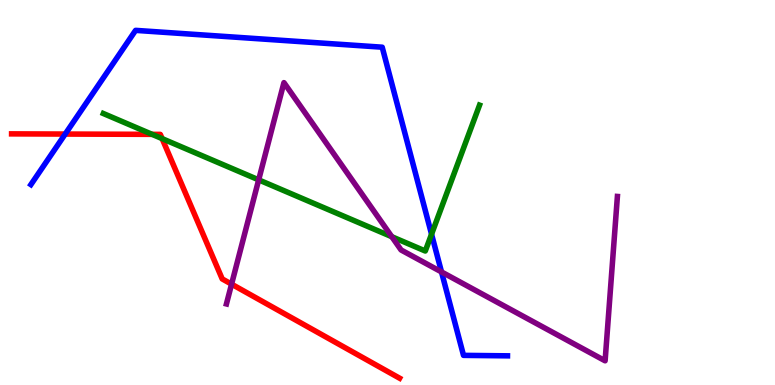[{'lines': ['blue', 'red'], 'intersections': [{'x': 0.841, 'y': 6.52}]}, {'lines': ['green', 'red'], 'intersections': [{'x': 1.96, 'y': 6.51}, {'x': 2.09, 'y': 6.4}]}, {'lines': ['purple', 'red'], 'intersections': [{'x': 2.99, 'y': 2.62}]}, {'lines': ['blue', 'green'], 'intersections': [{'x': 5.57, 'y': 3.92}]}, {'lines': ['blue', 'purple'], 'intersections': [{'x': 5.7, 'y': 2.94}]}, {'lines': ['green', 'purple'], 'intersections': [{'x': 3.34, 'y': 5.33}, {'x': 5.06, 'y': 3.85}]}]